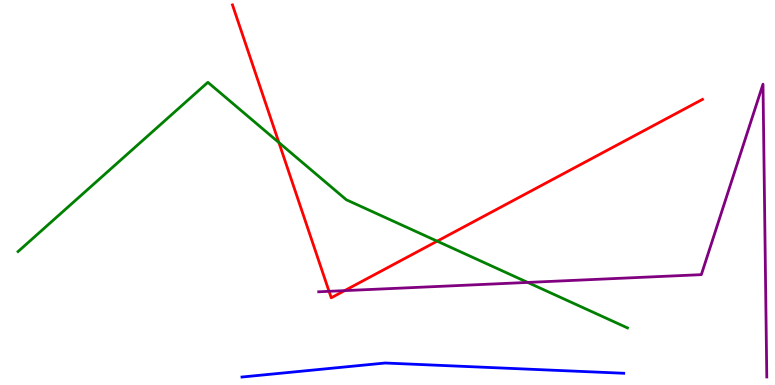[{'lines': ['blue', 'red'], 'intersections': []}, {'lines': ['green', 'red'], 'intersections': [{'x': 3.6, 'y': 6.3}, {'x': 5.64, 'y': 3.74}]}, {'lines': ['purple', 'red'], 'intersections': [{'x': 4.25, 'y': 2.43}, {'x': 4.45, 'y': 2.45}]}, {'lines': ['blue', 'green'], 'intersections': []}, {'lines': ['blue', 'purple'], 'intersections': []}, {'lines': ['green', 'purple'], 'intersections': [{'x': 6.81, 'y': 2.66}]}]